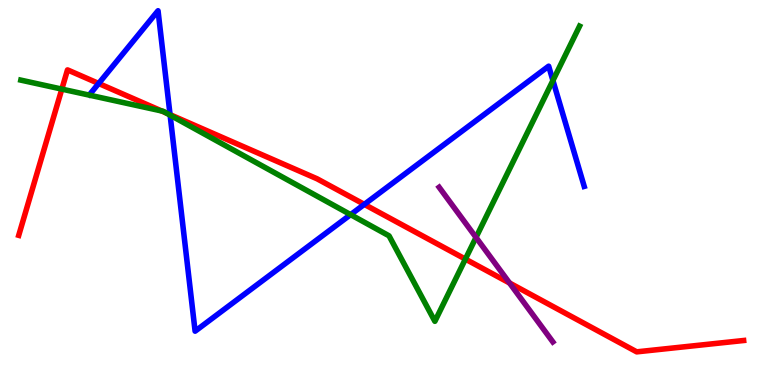[{'lines': ['blue', 'red'], 'intersections': [{'x': 1.27, 'y': 7.83}, {'x': 2.19, 'y': 7.02}, {'x': 4.7, 'y': 4.69}]}, {'lines': ['green', 'red'], 'intersections': [{'x': 0.798, 'y': 7.69}, {'x': 2.09, 'y': 7.12}, {'x': 2.14, 'y': 7.07}, {'x': 6.0, 'y': 3.27}]}, {'lines': ['purple', 'red'], 'intersections': [{'x': 6.57, 'y': 2.65}]}, {'lines': ['blue', 'green'], 'intersections': [{'x': 2.2, 'y': 7.01}, {'x': 4.52, 'y': 4.43}, {'x': 7.13, 'y': 7.91}]}, {'lines': ['blue', 'purple'], 'intersections': []}, {'lines': ['green', 'purple'], 'intersections': [{'x': 6.14, 'y': 3.83}]}]